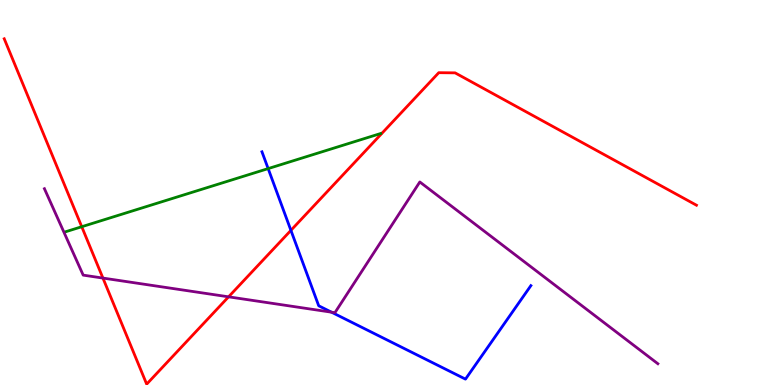[{'lines': ['blue', 'red'], 'intersections': [{'x': 3.75, 'y': 4.02}]}, {'lines': ['green', 'red'], 'intersections': [{'x': 1.05, 'y': 4.11}]}, {'lines': ['purple', 'red'], 'intersections': [{'x': 1.33, 'y': 2.78}, {'x': 2.95, 'y': 2.29}]}, {'lines': ['blue', 'green'], 'intersections': [{'x': 3.46, 'y': 5.62}]}, {'lines': ['blue', 'purple'], 'intersections': [{'x': 4.28, 'y': 1.89}]}, {'lines': ['green', 'purple'], 'intersections': []}]